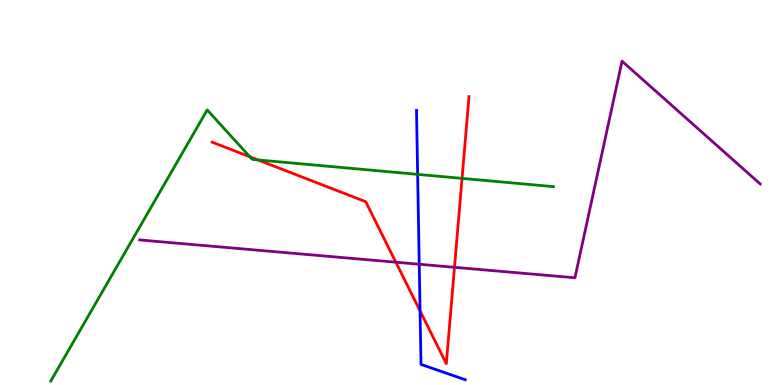[{'lines': ['blue', 'red'], 'intersections': [{'x': 5.42, 'y': 1.92}]}, {'lines': ['green', 'red'], 'intersections': [{'x': 3.22, 'y': 5.93}, {'x': 3.33, 'y': 5.85}, {'x': 5.96, 'y': 5.37}]}, {'lines': ['purple', 'red'], 'intersections': [{'x': 5.11, 'y': 3.19}, {'x': 5.86, 'y': 3.06}]}, {'lines': ['blue', 'green'], 'intersections': [{'x': 5.39, 'y': 5.47}]}, {'lines': ['blue', 'purple'], 'intersections': [{'x': 5.41, 'y': 3.14}]}, {'lines': ['green', 'purple'], 'intersections': []}]